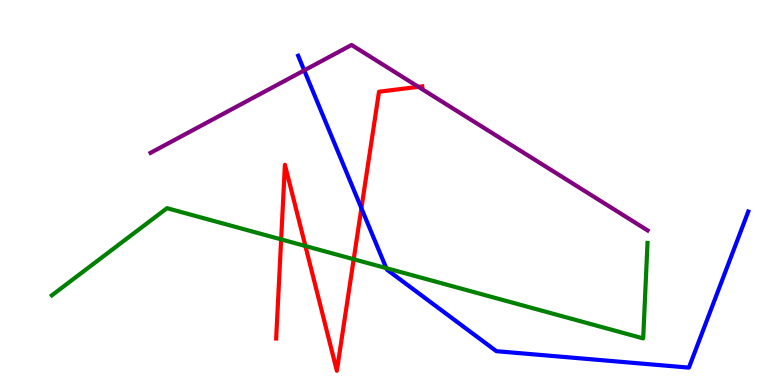[{'lines': ['blue', 'red'], 'intersections': [{'x': 4.66, 'y': 4.59}]}, {'lines': ['green', 'red'], 'intersections': [{'x': 3.63, 'y': 3.78}, {'x': 3.94, 'y': 3.61}, {'x': 4.56, 'y': 3.27}]}, {'lines': ['purple', 'red'], 'intersections': [{'x': 5.4, 'y': 7.74}]}, {'lines': ['blue', 'green'], 'intersections': [{'x': 4.98, 'y': 3.04}]}, {'lines': ['blue', 'purple'], 'intersections': [{'x': 3.93, 'y': 8.17}]}, {'lines': ['green', 'purple'], 'intersections': []}]